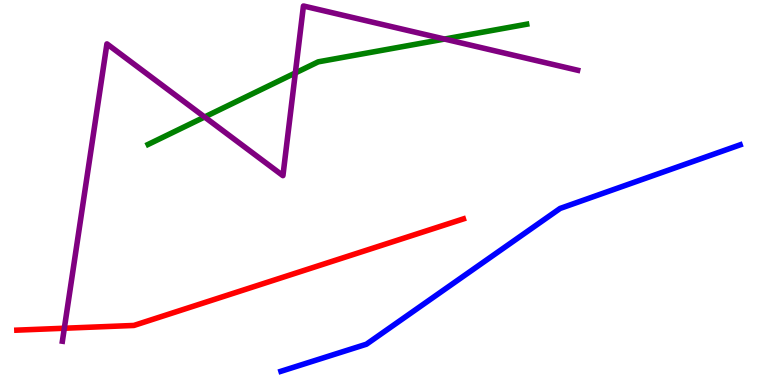[{'lines': ['blue', 'red'], 'intersections': []}, {'lines': ['green', 'red'], 'intersections': []}, {'lines': ['purple', 'red'], 'intersections': [{'x': 0.83, 'y': 1.47}]}, {'lines': ['blue', 'green'], 'intersections': []}, {'lines': ['blue', 'purple'], 'intersections': []}, {'lines': ['green', 'purple'], 'intersections': [{'x': 2.64, 'y': 6.96}, {'x': 3.81, 'y': 8.11}, {'x': 5.74, 'y': 8.99}]}]